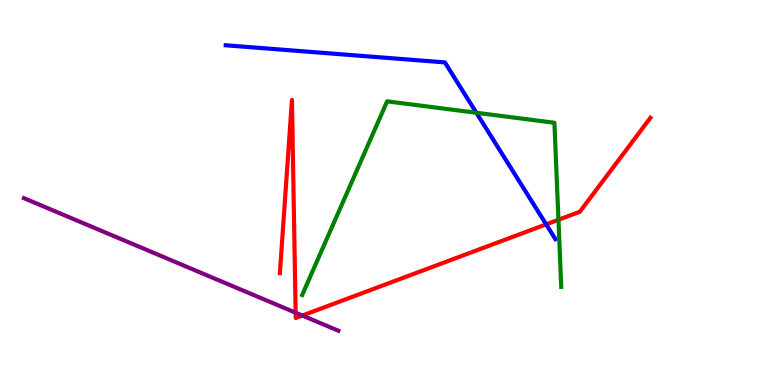[{'lines': ['blue', 'red'], 'intersections': [{'x': 7.05, 'y': 4.17}]}, {'lines': ['green', 'red'], 'intersections': [{'x': 7.21, 'y': 4.29}]}, {'lines': ['purple', 'red'], 'intersections': [{'x': 3.81, 'y': 1.88}, {'x': 3.9, 'y': 1.8}]}, {'lines': ['blue', 'green'], 'intersections': [{'x': 6.15, 'y': 7.07}]}, {'lines': ['blue', 'purple'], 'intersections': []}, {'lines': ['green', 'purple'], 'intersections': []}]